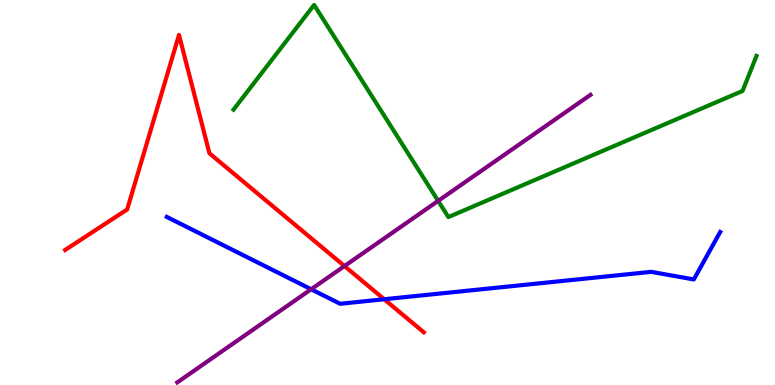[{'lines': ['blue', 'red'], 'intersections': [{'x': 4.96, 'y': 2.23}]}, {'lines': ['green', 'red'], 'intersections': []}, {'lines': ['purple', 'red'], 'intersections': [{'x': 4.44, 'y': 3.09}]}, {'lines': ['blue', 'green'], 'intersections': []}, {'lines': ['blue', 'purple'], 'intersections': [{'x': 4.01, 'y': 2.49}]}, {'lines': ['green', 'purple'], 'intersections': [{'x': 5.65, 'y': 4.78}]}]